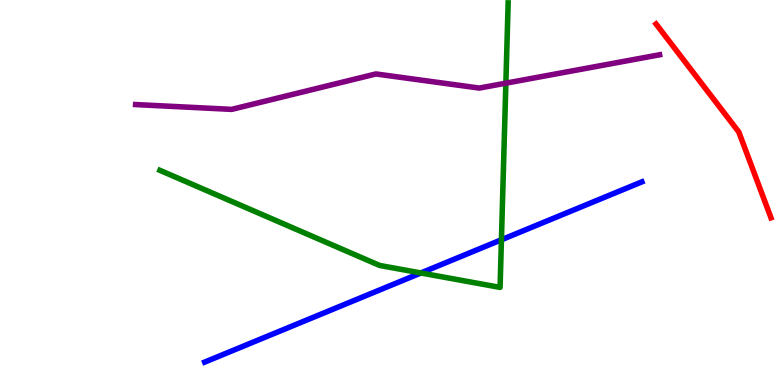[{'lines': ['blue', 'red'], 'intersections': []}, {'lines': ['green', 'red'], 'intersections': []}, {'lines': ['purple', 'red'], 'intersections': []}, {'lines': ['blue', 'green'], 'intersections': [{'x': 5.43, 'y': 2.91}, {'x': 6.47, 'y': 3.77}]}, {'lines': ['blue', 'purple'], 'intersections': []}, {'lines': ['green', 'purple'], 'intersections': [{'x': 6.53, 'y': 7.84}]}]